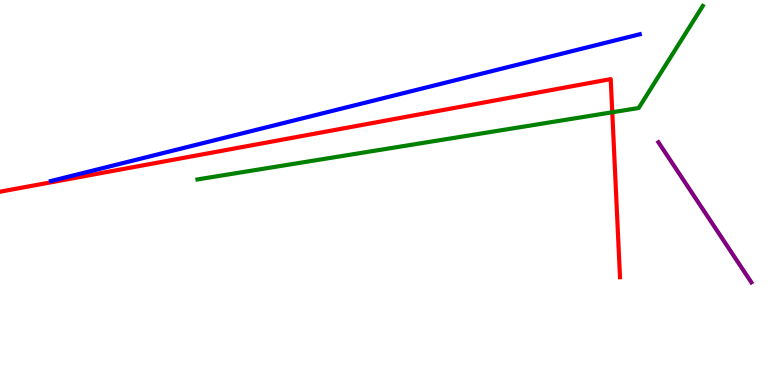[{'lines': ['blue', 'red'], 'intersections': []}, {'lines': ['green', 'red'], 'intersections': [{'x': 7.9, 'y': 7.08}]}, {'lines': ['purple', 'red'], 'intersections': []}, {'lines': ['blue', 'green'], 'intersections': []}, {'lines': ['blue', 'purple'], 'intersections': []}, {'lines': ['green', 'purple'], 'intersections': []}]